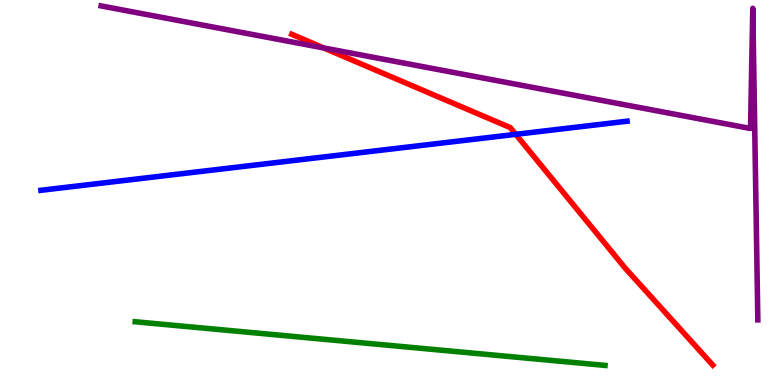[{'lines': ['blue', 'red'], 'intersections': [{'x': 6.65, 'y': 6.51}]}, {'lines': ['green', 'red'], 'intersections': []}, {'lines': ['purple', 'red'], 'intersections': [{'x': 4.18, 'y': 8.75}]}, {'lines': ['blue', 'green'], 'intersections': []}, {'lines': ['blue', 'purple'], 'intersections': []}, {'lines': ['green', 'purple'], 'intersections': []}]